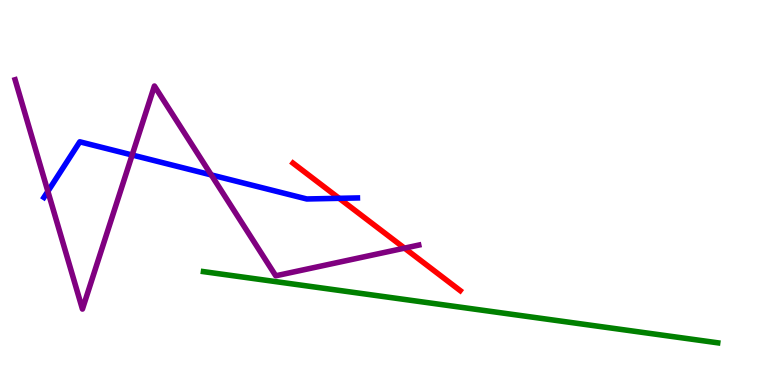[{'lines': ['blue', 'red'], 'intersections': [{'x': 4.38, 'y': 4.85}]}, {'lines': ['green', 'red'], 'intersections': []}, {'lines': ['purple', 'red'], 'intersections': [{'x': 5.22, 'y': 3.55}]}, {'lines': ['blue', 'green'], 'intersections': []}, {'lines': ['blue', 'purple'], 'intersections': [{'x': 0.618, 'y': 5.03}, {'x': 1.71, 'y': 5.97}, {'x': 2.73, 'y': 5.46}]}, {'lines': ['green', 'purple'], 'intersections': []}]